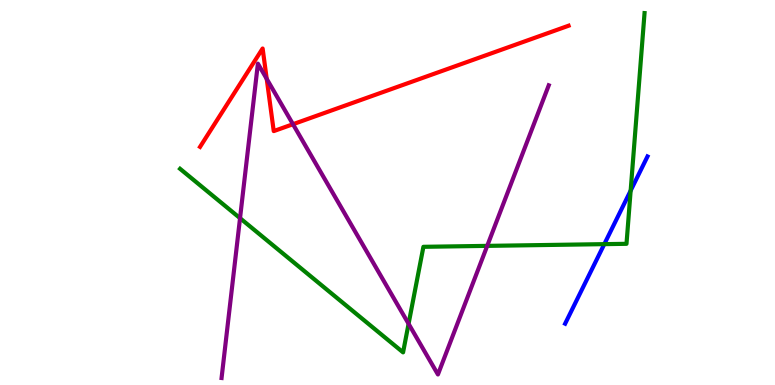[{'lines': ['blue', 'red'], 'intersections': []}, {'lines': ['green', 'red'], 'intersections': []}, {'lines': ['purple', 'red'], 'intersections': [{'x': 3.44, 'y': 7.95}, {'x': 3.78, 'y': 6.77}]}, {'lines': ['blue', 'green'], 'intersections': [{'x': 7.8, 'y': 3.66}, {'x': 8.14, 'y': 5.05}]}, {'lines': ['blue', 'purple'], 'intersections': []}, {'lines': ['green', 'purple'], 'intersections': [{'x': 3.1, 'y': 4.33}, {'x': 5.27, 'y': 1.59}, {'x': 6.29, 'y': 3.61}]}]